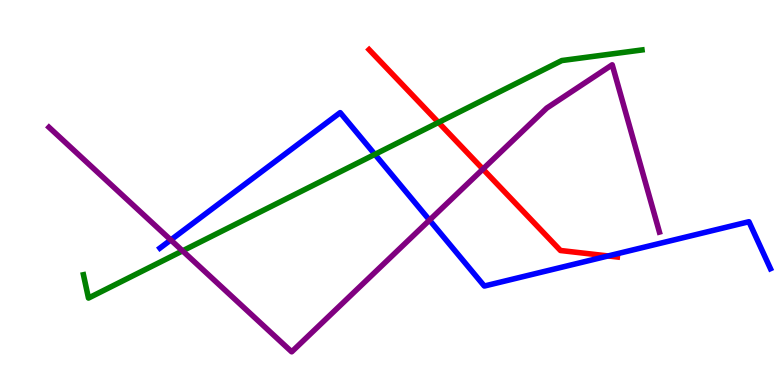[{'lines': ['blue', 'red'], 'intersections': [{'x': 7.85, 'y': 3.35}]}, {'lines': ['green', 'red'], 'intersections': [{'x': 5.66, 'y': 6.82}]}, {'lines': ['purple', 'red'], 'intersections': [{'x': 6.23, 'y': 5.61}]}, {'lines': ['blue', 'green'], 'intersections': [{'x': 4.84, 'y': 5.99}]}, {'lines': ['blue', 'purple'], 'intersections': [{'x': 2.2, 'y': 3.77}, {'x': 5.54, 'y': 4.28}]}, {'lines': ['green', 'purple'], 'intersections': [{'x': 2.36, 'y': 3.48}]}]